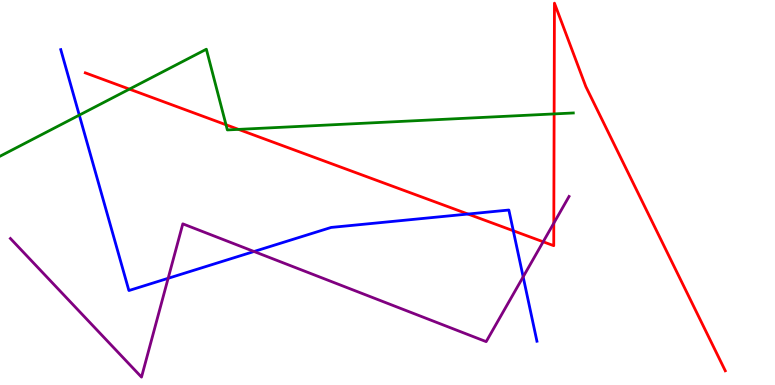[{'lines': ['blue', 'red'], 'intersections': [{'x': 6.04, 'y': 4.44}, {'x': 6.62, 'y': 4.01}]}, {'lines': ['green', 'red'], 'intersections': [{'x': 1.67, 'y': 7.69}, {'x': 2.92, 'y': 6.76}, {'x': 3.08, 'y': 6.64}, {'x': 7.15, 'y': 7.04}]}, {'lines': ['purple', 'red'], 'intersections': [{'x': 7.01, 'y': 3.72}, {'x': 7.15, 'y': 4.2}]}, {'lines': ['blue', 'green'], 'intersections': [{'x': 1.02, 'y': 7.01}]}, {'lines': ['blue', 'purple'], 'intersections': [{'x': 2.17, 'y': 2.77}, {'x': 3.28, 'y': 3.47}, {'x': 6.75, 'y': 2.81}]}, {'lines': ['green', 'purple'], 'intersections': []}]